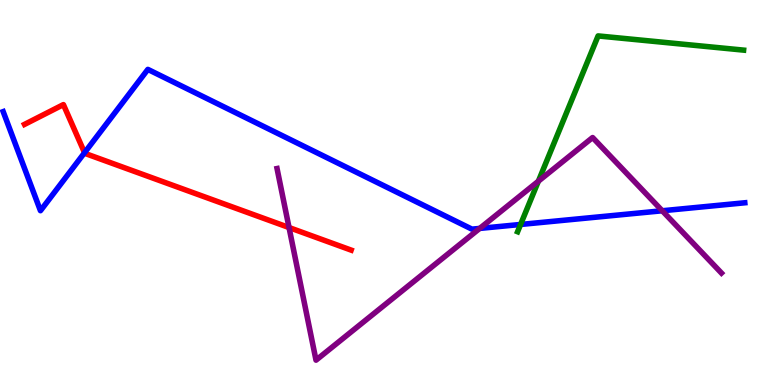[{'lines': ['blue', 'red'], 'intersections': [{'x': 1.09, 'y': 6.03}]}, {'lines': ['green', 'red'], 'intersections': []}, {'lines': ['purple', 'red'], 'intersections': [{'x': 3.73, 'y': 4.09}]}, {'lines': ['blue', 'green'], 'intersections': [{'x': 6.72, 'y': 4.17}]}, {'lines': ['blue', 'purple'], 'intersections': [{'x': 6.19, 'y': 4.07}, {'x': 8.54, 'y': 4.53}]}, {'lines': ['green', 'purple'], 'intersections': [{'x': 6.95, 'y': 5.29}]}]